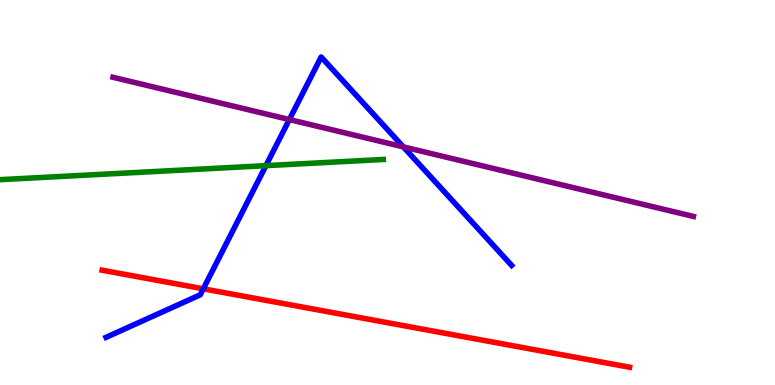[{'lines': ['blue', 'red'], 'intersections': [{'x': 2.62, 'y': 2.5}]}, {'lines': ['green', 'red'], 'intersections': []}, {'lines': ['purple', 'red'], 'intersections': []}, {'lines': ['blue', 'green'], 'intersections': [{'x': 3.43, 'y': 5.7}]}, {'lines': ['blue', 'purple'], 'intersections': [{'x': 3.73, 'y': 6.89}, {'x': 5.2, 'y': 6.18}]}, {'lines': ['green', 'purple'], 'intersections': []}]